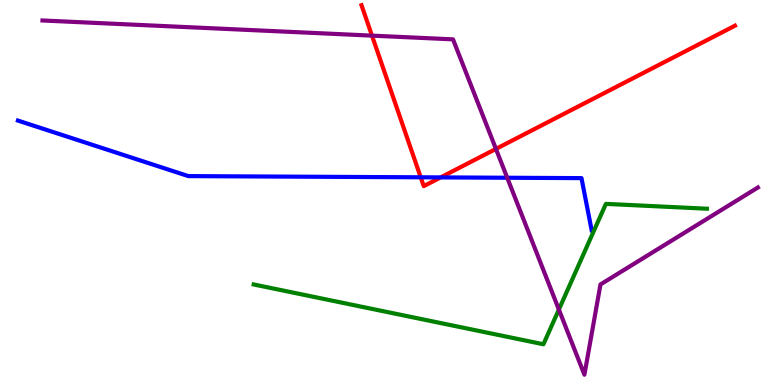[{'lines': ['blue', 'red'], 'intersections': [{'x': 5.43, 'y': 5.39}, {'x': 5.69, 'y': 5.39}]}, {'lines': ['green', 'red'], 'intersections': []}, {'lines': ['purple', 'red'], 'intersections': [{'x': 4.8, 'y': 9.07}, {'x': 6.4, 'y': 6.13}]}, {'lines': ['blue', 'green'], 'intersections': []}, {'lines': ['blue', 'purple'], 'intersections': [{'x': 6.54, 'y': 5.38}]}, {'lines': ['green', 'purple'], 'intersections': [{'x': 7.21, 'y': 1.96}]}]